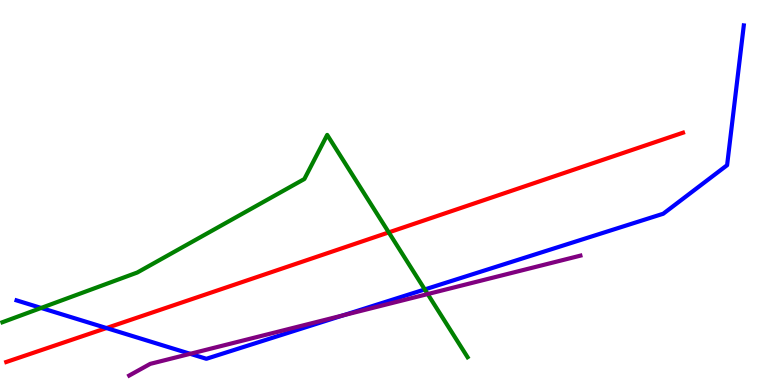[{'lines': ['blue', 'red'], 'intersections': [{'x': 1.37, 'y': 1.48}]}, {'lines': ['green', 'red'], 'intersections': [{'x': 5.02, 'y': 3.96}]}, {'lines': ['purple', 'red'], 'intersections': []}, {'lines': ['blue', 'green'], 'intersections': [{'x': 0.531, 'y': 2.0}, {'x': 5.48, 'y': 2.48}]}, {'lines': ['blue', 'purple'], 'intersections': [{'x': 2.45, 'y': 0.81}, {'x': 4.43, 'y': 1.81}]}, {'lines': ['green', 'purple'], 'intersections': [{'x': 5.52, 'y': 2.36}]}]